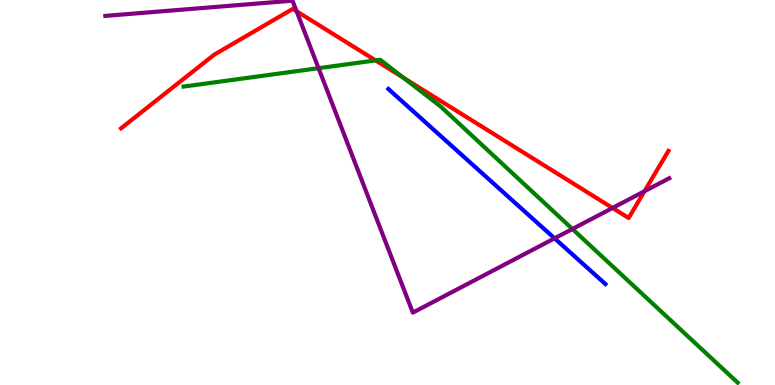[{'lines': ['blue', 'red'], 'intersections': []}, {'lines': ['green', 'red'], 'intersections': [{'x': 4.85, 'y': 8.43}, {'x': 5.21, 'y': 7.98}]}, {'lines': ['purple', 'red'], 'intersections': [{'x': 3.83, 'y': 9.71}, {'x': 7.9, 'y': 4.6}, {'x': 8.32, 'y': 5.03}]}, {'lines': ['blue', 'green'], 'intersections': []}, {'lines': ['blue', 'purple'], 'intersections': [{'x': 7.16, 'y': 3.81}]}, {'lines': ['green', 'purple'], 'intersections': [{'x': 4.11, 'y': 8.23}, {'x': 7.39, 'y': 4.05}]}]